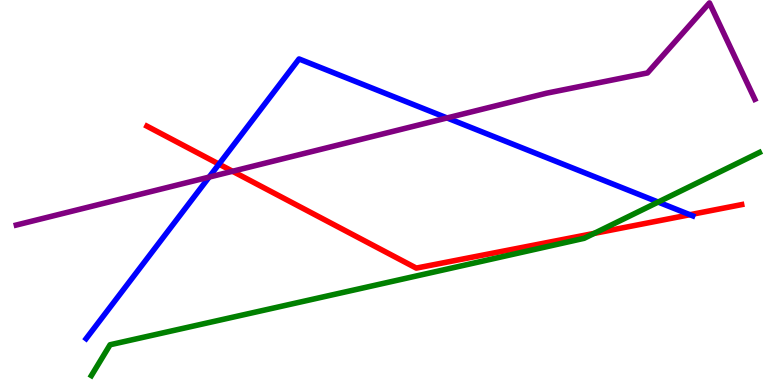[{'lines': ['blue', 'red'], 'intersections': [{'x': 2.83, 'y': 5.74}, {'x': 8.9, 'y': 4.42}]}, {'lines': ['green', 'red'], 'intersections': [{'x': 7.67, 'y': 3.94}]}, {'lines': ['purple', 'red'], 'intersections': [{'x': 3.0, 'y': 5.55}]}, {'lines': ['blue', 'green'], 'intersections': [{'x': 8.49, 'y': 4.75}]}, {'lines': ['blue', 'purple'], 'intersections': [{'x': 2.7, 'y': 5.4}, {'x': 5.77, 'y': 6.94}]}, {'lines': ['green', 'purple'], 'intersections': []}]